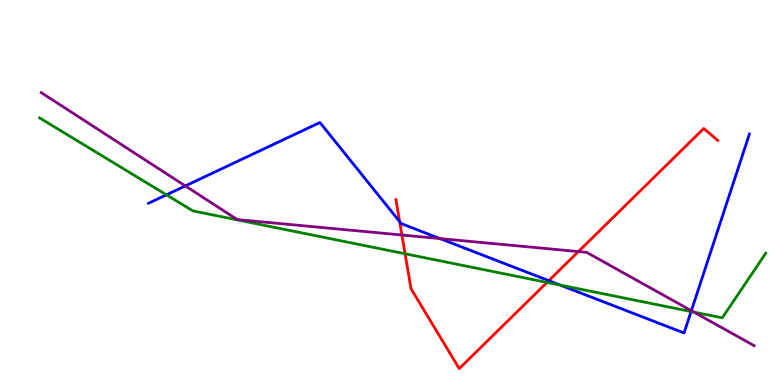[{'lines': ['blue', 'red'], 'intersections': [{'x': 5.16, 'y': 4.24}, {'x': 7.08, 'y': 2.71}]}, {'lines': ['green', 'red'], 'intersections': [{'x': 5.23, 'y': 3.41}, {'x': 7.06, 'y': 2.66}]}, {'lines': ['purple', 'red'], 'intersections': [{'x': 5.19, 'y': 3.9}, {'x': 7.46, 'y': 3.47}]}, {'lines': ['blue', 'green'], 'intersections': [{'x': 2.15, 'y': 4.94}, {'x': 7.23, 'y': 2.59}, {'x': 8.92, 'y': 1.91}]}, {'lines': ['blue', 'purple'], 'intersections': [{'x': 2.39, 'y': 5.17}, {'x': 5.68, 'y': 3.8}, {'x': 8.92, 'y': 1.93}]}, {'lines': ['green', 'purple'], 'intersections': [{'x': 8.95, 'y': 1.89}]}]